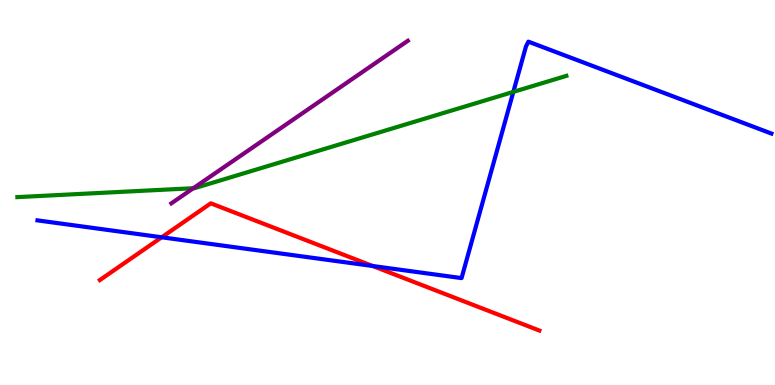[{'lines': ['blue', 'red'], 'intersections': [{'x': 2.09, 'y': 3.84}, {'x': 4.81, 'y': 3.09}]}, {'lines': ['green', 'red'], 'intersections': []}, {'lines': ['purple', 'red'], 'intersections': []}, {'lines': ['blue', 'green'], 'intersections': [{'x': 6.62, 'y': 7.61}]}, {'lines': ['blue', 'purple'], 'intersections': []}, {'lines': ['green', 'purple'], 'intersections': [{'x': 2.5, 'y': 5.11}]}]